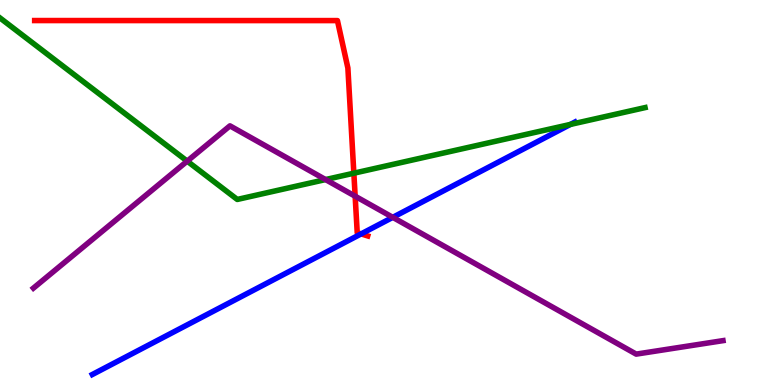[{'lines': ['blue', 'red'], 'intersections': [{'x': 4.66, 'y': 3.92}]}, {'lines': ['green', 'red'], 'intersections': [{'x': 4.57, 'y': 5.5}]}, {'lines': ['purple', 'red'], 'intersections': [{'x': 4.58, 'y': 4.9}]}, {'lines': ['blue', 'green'], 'intersections': [{'x': 7.36, 'y': 6.77}]}, {'lines': ['blue', 'purple'], 'intersections': [{'x': 5.07, 'y': 4.35}]}, {'lines': ['green', 'purple'], 'intersections': [{'x': 2.42, 'y': 5.81}, {'x': 4.2, 'y': 5.34}]}]